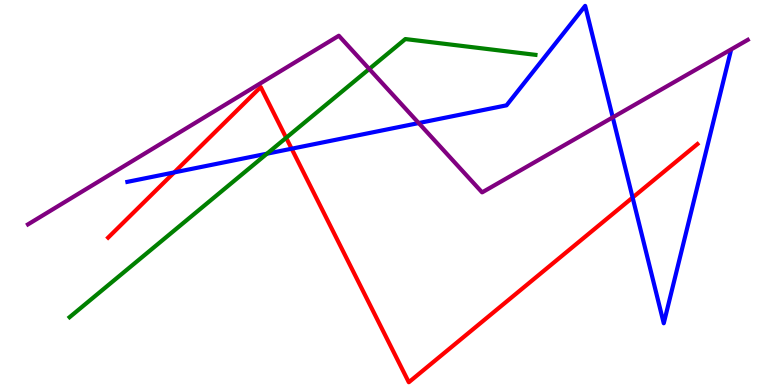[{'lines': ['blue', 'red'], 'intersections': [{'x': 2.25, 'y': 5.52}, {'x': 3.76, 'y': 6.14}, {'x': 8.16, 'y': 4.87}]}, {'lines': ['green', 'red'], 'intersections': [{'x': 3.69, 'y': 6.42}]}, {'lines': ['purple', 'red'], 'intersections': []}, {'lines': ['blue', 'green'], 'intersections': [{'x': 3.44, 'y': 6.01}]}, {'lines': ['blue', 'purple'], 'intersections': [{'x': 5.4, 'y': 6.8}, {'x': 7.91, 'y': 6.95}]}, {'lines': ['green', 'purple'], 'intersections': [{'x': 4.76, 'y': 8.21}]}]